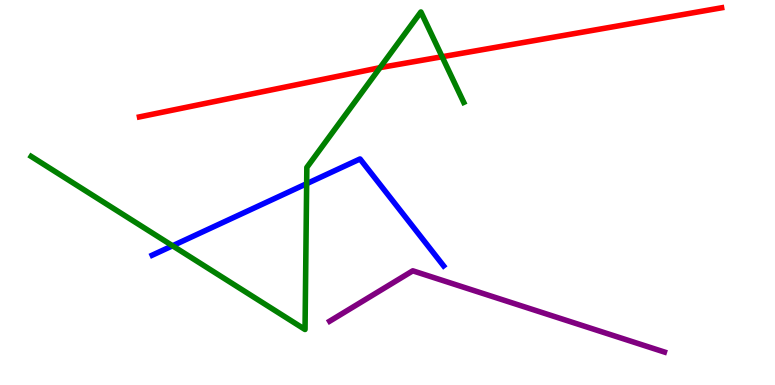[{'lines': ['blue', 'red'], 'intersections': []}, {'lines': ['green', 'red'], 'intersections': [{'x': 4.9, 'y': 8.24}, {'x': 5.7, 'y': 8.53}]}, {'lines': ['purple', 'red'], 'intersections': []}, {'lines': ['blue', 'green'], 'intersections': [{'x': 2.23, 'y': 3.62}, {'x': 3.96, 'y': 5.23}]}, {'lines': ['blue', 'purple'], 'intersections': []}, {'lines': ['green', 'purple'], 'intersections': []}]